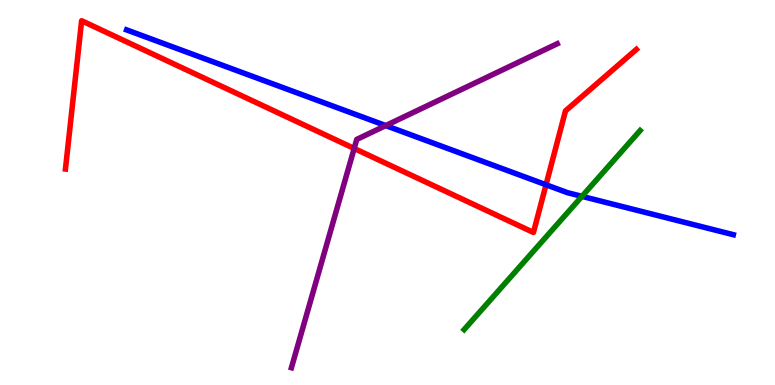[{'lines': ['blue', 'red'], 'intersections': [{'x': 7.05, 'y': 5.2}]}, {'lines': ['green', 'red'], 'intersections': []}, {'lines': ['purple', 'red'], 'intersections': [{'x': 4.57, 'y': 6.14}]}, {'lines': ['blue', 'green'], 'intersections': [{'x': 7.51, 'y': 4.9}]}, {'lines': ['blue', 'purple'], 'intersections': [{'x': 4.98, 'y': 6.74}]}, {'lines': ['green', 'purple'], 'intersections': []}]